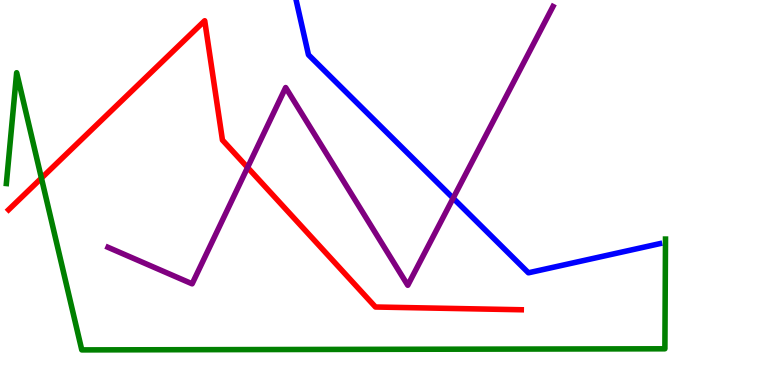[{'lines': ['blue', 'red'], 'intersections': []}, {'lines': ['green', 'red'], 'intersections': [{'x': 0.534, 'y': 5.37}]}, {'lines': ['purple', 'red'], 'intersections': [{'x': 3.19, 'y': 5.65}]}, {'lines': ['blue', 'green'], 'intersections': []}, {'lines': ['blue', 'purple'], 'intersections': [{'x': 5.85, 'y': 4.85}]}, {'lines': ['green', 'purple'], 'intersections': []}]